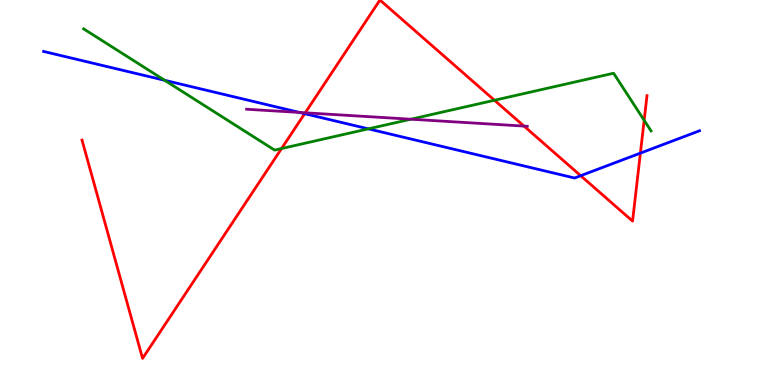[{'lines': ['blue', 'red'], 'intersections': [{'x': 3.93, 'y': 7.05}, {'x': 7.49, 'y': 5.44}, {'x': 8.26, 'y': 6.02}]}, {'lines': ['green', 'red'], 'intersections': [{'x': 3.63, 'y': 6.14}, {'x': 6.38, 'y': 7.4}, {'x': 8.31, 'y': 6.87}]}, {'lines': ['purple', 'red'], 'intersections': [{'x': 3.94, 'y': 7.07}, {'x': 6.76, 'y': 6.72}]}, {'lines': ['blue', 'green'], 'intersections': [{'x': 2.12, 'y': 7.91}, {'x': 4.75, 'y': 6.65}]}, {'lines': ['blue', 'purple'], 'intersections': [{'x': 3.86, 'y': 7.08}]}, {'lines': ['green', 'purple'], 'intersections': [{'x': 5.3, 'y': 6.9}]}]